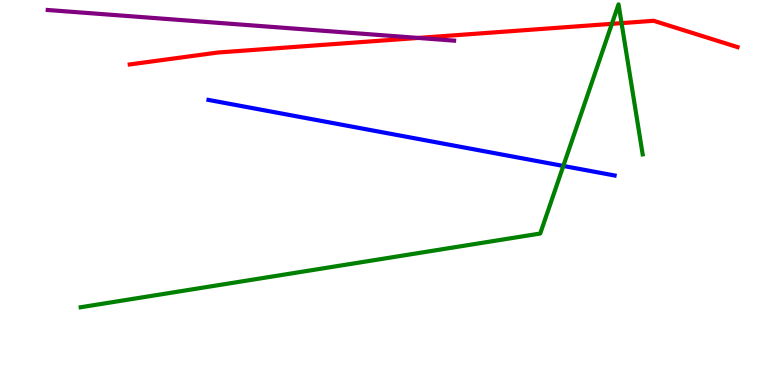[{'lines': ['blue', 'red'], 'intersections': []}, {'lines': ['green', 'red'], 'intersections': [{'x': 7.9, 'y': 9.38}, {'x': 8.02, 'y': 9.4}]}, {'lines': ['purple', 'red'], 'intersections': [{'x': 5.4, 'y': 9.01}]}, {'lines': ['blue', 'green'], 'intersections': [{'x': 7.27, 'y': 5.69}]}, {'lines': ['blue', 'purple'], 'intersections': []}, {'lines': ['green', 'purple'], 'intersections': []}]